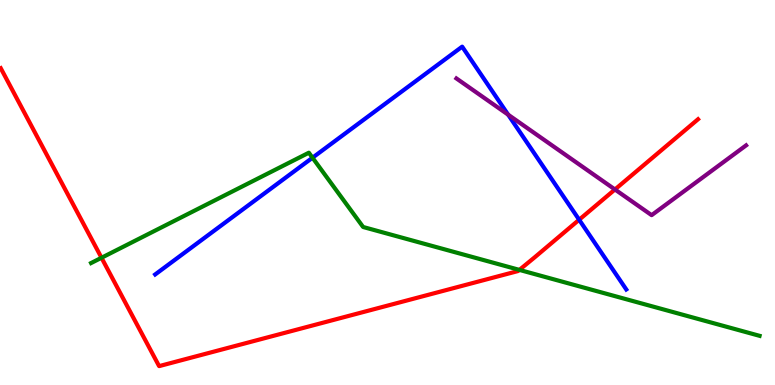[{'lines': ['blue', 'red'], 'intersections': [{'x': 7.47, 'y': 4.29}]}, {'lines': ['green', 'red'], 'intersections': [{'x': 1.31, 'y': 3.3}, {'x': 6.7, 'y': 2.99}]}, {'lines': ['purple', 'red'], 'intersections': [{'x': 7.93, 'y': 5.08}]}, {'lines': ['blue', 'green'], 'intersections': [{'x': 4.03, 'y': 5.9}]}, {'lines': ['blue', 'purple'], 'intersections': [{'x': 6.56, 'y': 7.02}]}, {'lines': ['green', 'purple'], 'intersections': []}]